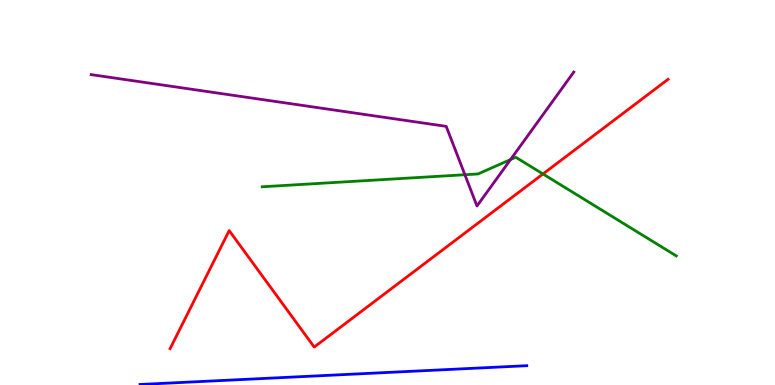[{'lines': ['blue', 'red'], 'intersections': []}, {'lines': ['green', 'red'], 'intersections': [{'x': 7.01, 'y': 5.48}]}, {'lines': ['purple', 'red'], 'intersections': []}, {'lines': ['blue', 'green'], 'intersections': []}, {'lines': ['blue', 'purple'], 'intersections': []}, {'lines': ['green', 'purple'], 'intersections': [{'x': 6.0, 'y': 5.46}, {'x': 6.59, 'y': 5.86}]}]